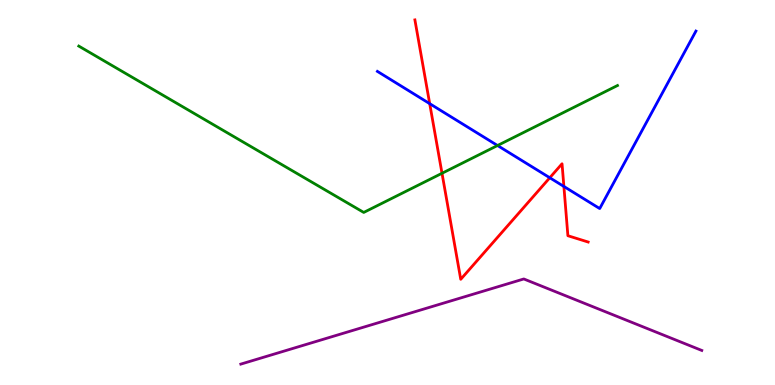[{'lines': ['blue', 'red'], 'intersections': [{'x': 5.54, 'y': 7.31}, {'x': 7.09, 'y': 5.38}, {'x': 7.28, 'y': 5.16}]}, {'lines': ['green', 'red'], 'intersections': [{'x': 5.7, 'y': 5.5}]}, {'lines': ['purple', 'red'], 'intersections': []}, {'lines': ['blue', 'green'], 'intersections': [{'x': 6.42, 'y': 6.22}]}, {'lines': ['blue', 'purple'], 'intersections': []}, {'lines': ['green', 'purple'], 'intersections': []}]